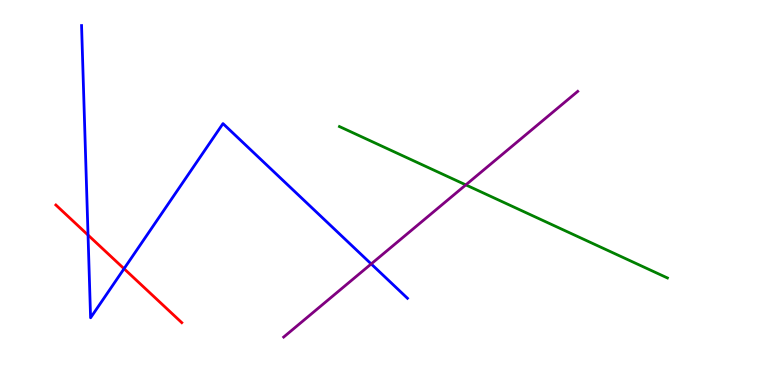[{'lines': ['blue', 'red'], 'intersections': [{'x': 1.14, 'y': 3.89}, {'x': 1.6, 'y': 3.02}]}, {'lines': ['green', 'red'], 'intersections': []}, {'lines': ['purple', 'red'], 'intersections': []}, {'lines': ['blue', 'green'], 'intersections': []}, {'lines': ['blue', 'purple'], 'intersections': [{'x': 4.79, 'y': 3.14}]}, {'lines': ['green', 'purple'], 'intersections': [{'x': 6.01, 'y': 5.2}]}]